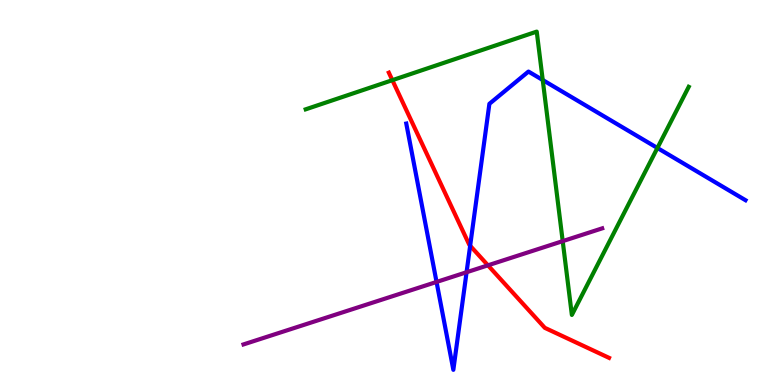[{'lines': ['blue', 'red'], 'intersections': [{'x': 6.07, 'y': 3.62}]}, {'lines': ['green', 'red'], 'intersections': [{'x': 5.06, 'y': 7.92}]}, {'lines': ['purple', 'red'], 'intersections': [{'x': 6.3, 'y': 3.11}]}, {'lines': ['blue', 'green'], 'intersections': [{'x': 7.0, 'y': 7.92}, {'x': 8.48, 'y': 6.16}]}, {'lines': ['blue', 'purple'], 'intersections': [{'x': 5.63, 'y': 2.68}, {'x': 6.02, 'y': 2.93}]}, {'lines': ['green', 'purple'], 'intersections': [{'x': 7.26, 'y': 3.74}]}]